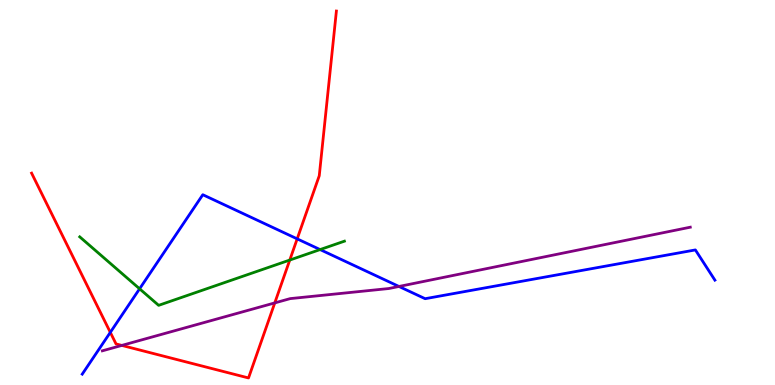[{'lines': ['blue', 'red'], 'intersections': [{'x': 1.42, 'y': 1.37}, {'x': 3.83, 'y': 3.8}]}, {'lines': ['green', 'red'], 'intersections': [{'x': 3.74, 'y': 3.25}]}, {'lines': ['purple', 'red'], 'intersections': [{'x': 1.57, 'y': 1.03}, {'x': 3.55, 'y': 2.13}]}, {'lines': ['blue', 'green'], 'intersections': [{'x': 1.8, 'y': 2.5}, {'x': 4.13, 'y': 3.52}]}, {'lines': ['blue', 'purple'], 'intersections': [{'x': 5.15, 'y': 2.56}]}, {'lines': ['green', 'purple'], 'intersections': []}]